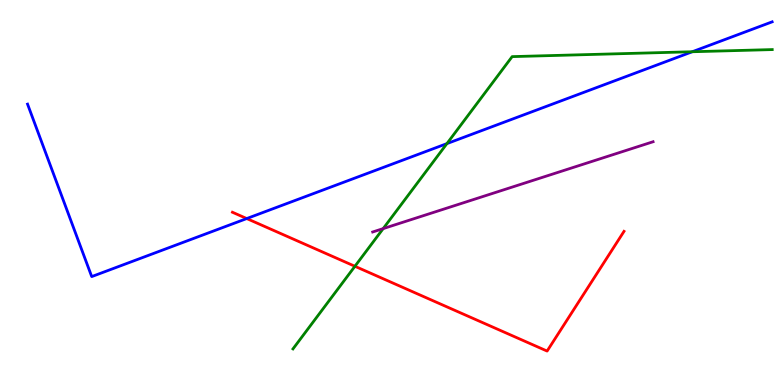[{'lines': ['blue', 'red'], 'intersections': [{'x': 3.18, 'y': 4.32}]}, {'lines': ['green', 'red'], 'intersections': [{'x': 4.58, 'y': 3.08}]}, {'lines': ['purple', 'red'], 'intersections': []}, {'lines': ['blue', 'green'], 'intersections': [{'x': 5.77, 'y': 6.27}, {'x': 8.93, 'y': 8.66}]}, {'lines': ['blue', 'purple'], 'intersections': []}, {'lines': ['green', 'purple'], 'intersections': [{'x': 4.94, 'y': 4.06}]}]